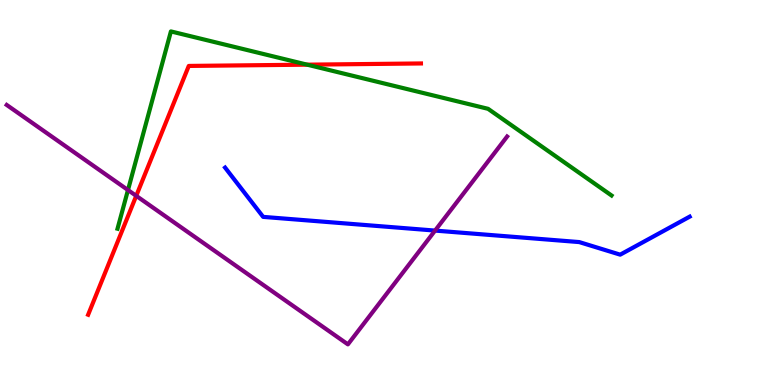[{'lines': ['blue', 'red'], 'intersections': []}, {'lines': ['green', 'red'], 'intersections': [{'x': 3.96, 'y': 8.32}]}, {'lines': ['purple', 'red'], 'intersections': [{'x': 1.76, 'y': 4.91}]}, {'lines': ['blue', 'green'], 'intersections': []}, {'lines': ['blue', 'purple'], 'intersections': [{'x': 5.61, 'y': 4.01}]}, {'lines': ['green', 'purple'], 'intersections': [{'x': 1.65, 'y': 5.06}]}]